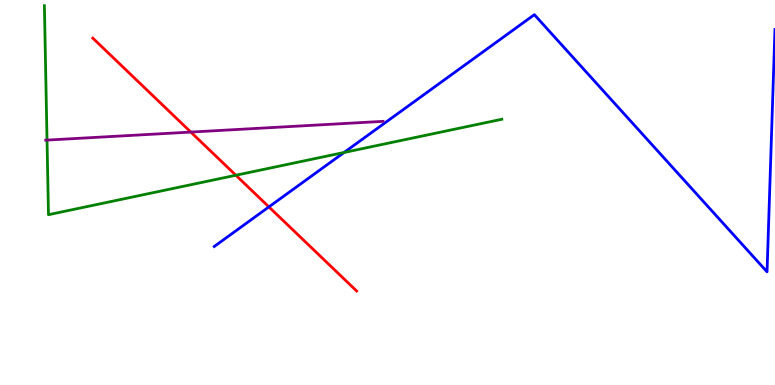[{'lines': ['blue', 'red'], 'intersections': [{'x': 3.47, 'y': 4.63}]}, {'lines': ['green', 'red'], 'intersections': [{'x': 3.04, 'y': 5.45}]}, {'lines': ['purple', 'red'], 'intersections': [{'x': 2.46, 'y': 6.57}]}, {'lines': ['blue', 'green'], 'intersections': [{'x': 4.44, 'y': 6.04}]}, {'lines': ['blue', 'purple'], 'intersections': []}, {'lines': ['green', 'purple'], 'intersections': [{'x': 0.607, 'y': 6.36}]}]